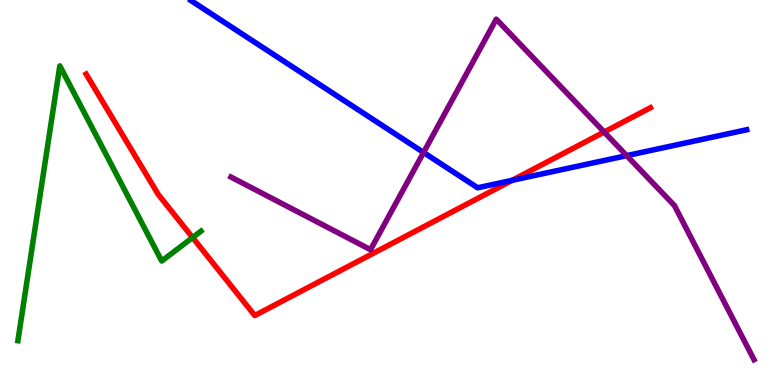[{'lines': ['blue', 'red'], 'intersections': [{'x': 6.61, 'y': 5.32}]}, {'lines': ['green', 'red'], 'intersections': [{'x': 2.49, 'y': 3.83}]}, {'lines': ['purple', 'red'], 'intersections': [{'x': 7.8, 'y': 6.57}]}, {'lines': ['blue', 'green'], 'intersections': []}, {'lines': ['blue', 'purple'], 'intersections': [{'x': 5.47, 'y': 6.04}, {'x': 8.09, 'y': 5.96}]}, {'lines': ['green', 'purple'], 'intersections': []}]